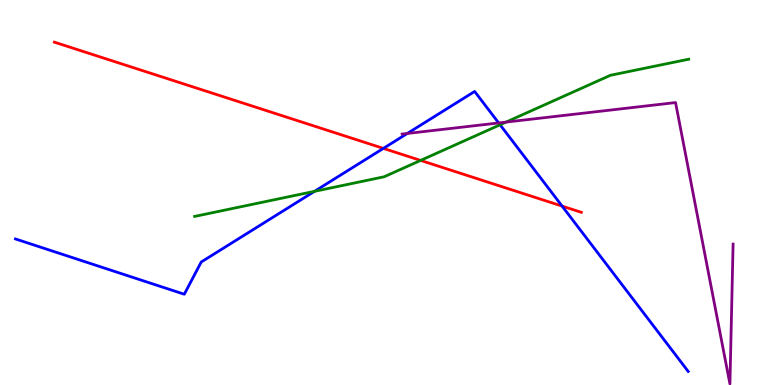[{'lines': ['blue', 'red'], 'intersections': [{'x': 4.95, 'y': 6.15}, {'x': 7.25, 'y': 4.65}]}, {'lines': ['green', 'red'], 'intersections': [{'x': 5.43, 'y': 5.83}]}, {'lines': ['purple', 'red'], 'intersections': []}, {'lines': ['blue', 'green'], 'intersections': [{'x': 4.06, 'y': 5.03}, {'x': 6.45, 'y': 6.76}]}, {'lines': ['blue', 'purple'], 'intersections': [{'x': 5.26, 'y': 6.53}, {'x': 6.43, 'y': 6.81}]}, {'lines': ['green', 'purple'], 'intersections': [{'x': 6.53, 'y': 6.83}]}]